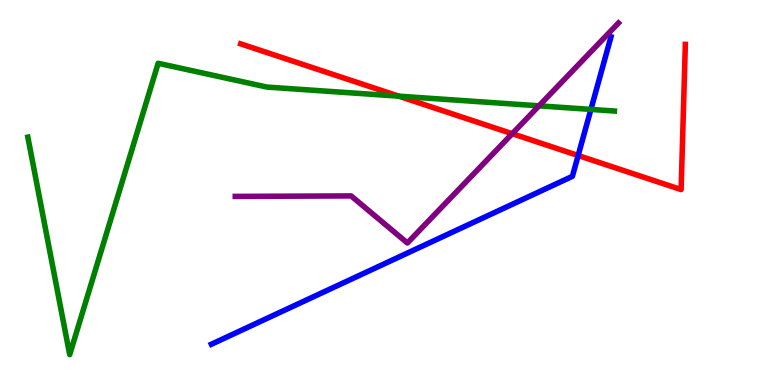[{'lines': ['blue', 'red'], 'intersections': [{'x': 7.46, 'y': 5.96}]}, {'lines': ['green', 'red'], 'intersections': [{'x': 5.15, 'y': 7.5}]}, {'lines': ['purple', 'red'], 'intersections': [{'x': 6.61, 'y': 6.53}]}, {'lines': ['blue', 'green'], 'intersections': [{'x': 7.62, 'y': 7.16}]}, {'lines': ['blue', 'purple'], 'intersections': []}, {'lines': ['green', 'purple'], 'intersections': [{'x': 6.95, 'y': 7.25}]}]